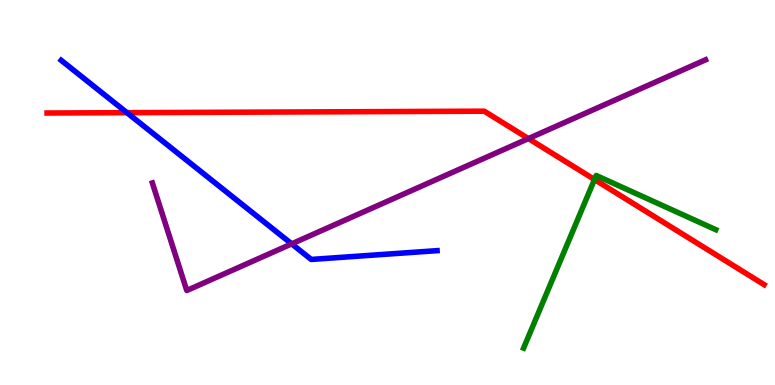[{'lines': ['blue', 'red'], 'intersections': [{'x': 1.64, 'y': 7.07}]}, {'lines': ['green', 'red'], 'intersections': [{'x': 7.67, 'y': 5.34}]}, {'lines': ['purple', 'red'], 'intersections': [{'x': 6.82, 'y': 6.4}]}, {'lines': ['blue', 'green'], 'intersections': []}, {'lines': ['blue', 'purple'], 'intersections': [{'x': 3.76, 'y': 3.67}]}, {'lines': ['green', 'purple'], 'intersections': []}]